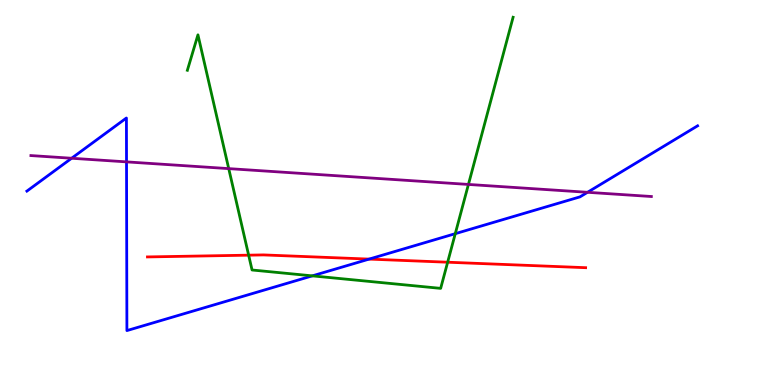[{'lines': ['blue', 'red'], 'intersections': [{'x': 4.76, 'y': 3.27}]}, {'lines': ['green', 'red'], 'intersections': [{'x': 3.21, 'y': 3.37}, {'x': 5.78, 'y': 3.19}]}, {'lines': ['purple', 'red'], 'intersections': []}, {'lines': ['blue', 'green'], 'intersections': [{'x': 4.03, 'y': 2.83}, {'x': 5.87, 'y': 3.93}]}, {'lines': ['blue', 'purple'], 'intersections': [{'x': 0.924, 'y': 5.89}, {'x': 1.63, 'y': 5.8}, {'x': 7.58, 'y': 5.01}]}, {'lines': ['green', 'purple'], 'intersections': [{'x': 2.95, 'y': 5.62}, {'x': 6.04, 'y': 5.21}]}]